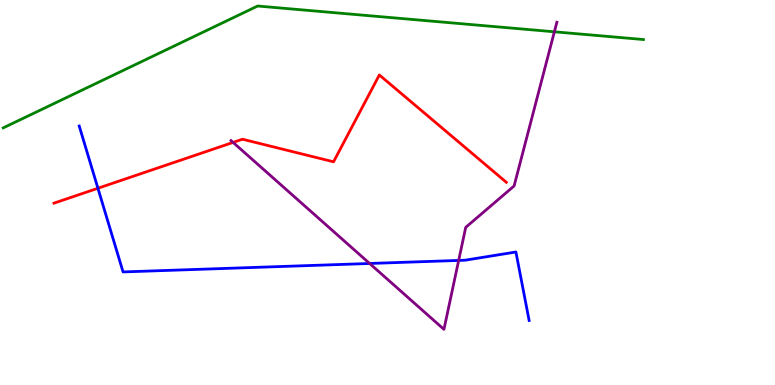[{'lines': ['blue', 'red'], 'intersections': [{'x': 1.26, 'y': 5.11}]}, {'lines': ['green', 'red'], 'intersections': []}, {'lines': ['purple', 'red'], 'intersections': [{'x': 3.01, 'y': 6.3}]}, {'lines': ['blue', 'green'], 'intersections': []}, {'lines': ['blue', 'purple'], 'intersections': [{'x': 4.77, 'y': 3.16}, {'x': 5.92, 'y': 3.24}]}, {'lines': ['green', 'purple'], 'intersections': [{'x': 7.15, 'y': 9.17}]}]